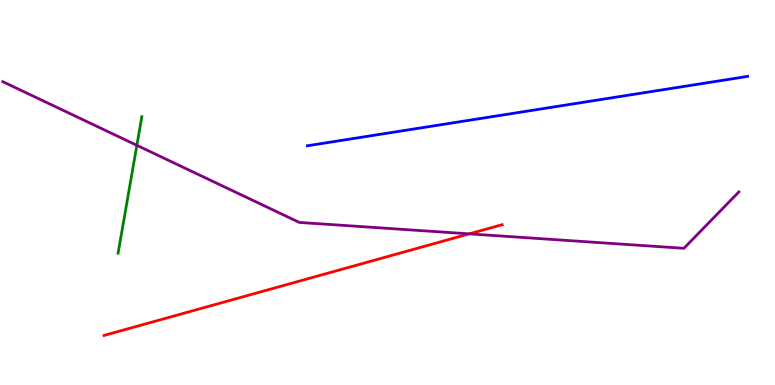[{'lines': ['blue', 'red'], 'intersections': []}, {'lines': ['green', 'red'], 'intersections': []}, {'lines': ['purple', 'red'], 'intersections': [{'x': 6.05, 'y': 3.93}]}, {'lines': ['blue', 'green'], 'intersections': []}, {'lines': ['blue', 'purple'], 'intersections': []}, {'lines': ['green', 'purple'], 'intersections': [{'x': 1.77, 'y': 6.23}]}]